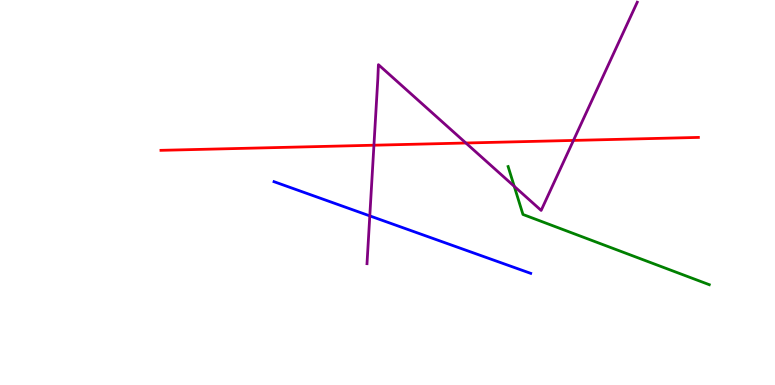[{'lines': ['blue', 'red'], 'intersections': []}, {'lines': ['green', 'red'], 'intersections': []}, {'lines': ['purple', 'red'], 'intersections': [{'x': 4.82, 'y': 6.23}, {'x': 6.01, 'y': 6.29}, {'x': 7.4, 'y': 6.35}]}, {'lines': ['blue', 'green'], 'intersections': []}, {'lines': ['blue', 'purple'], 'intersections': [{'x': 4.77, 'y': 4.39}]}, {'lines': ['green', 'purple'], 'intersections': [{'x': 6.64, 'y': 5.16}]}]